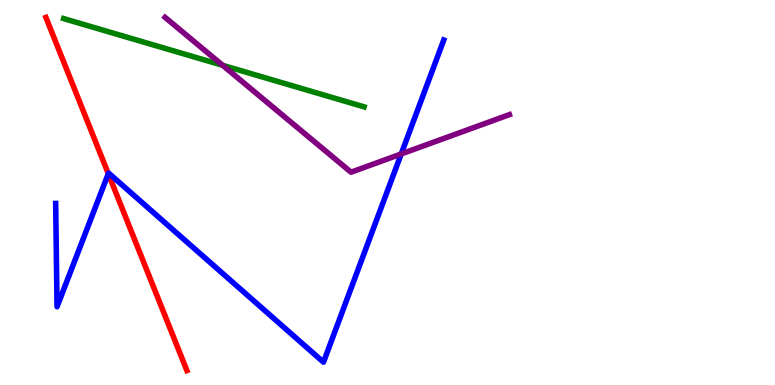[{'lines': ['blue', 'red'], 'intersections': [{'x': 1.4, 'y': 5.49}]}, {'lines': ['green', 'red'], 'intersections': []}, {'lines': ['purple', 'red'], 'intersections': []}, {'lines': ['blue', 'green'], 'intersections': []}, {'lines': ['blue', 'purple'], 'intersections': [{'x': 5.18, 'y': 6.0}]}, {'lines': ['green', 'purple'], 'intersections': [{'x': 2.87, 'y': 8.3}]}]